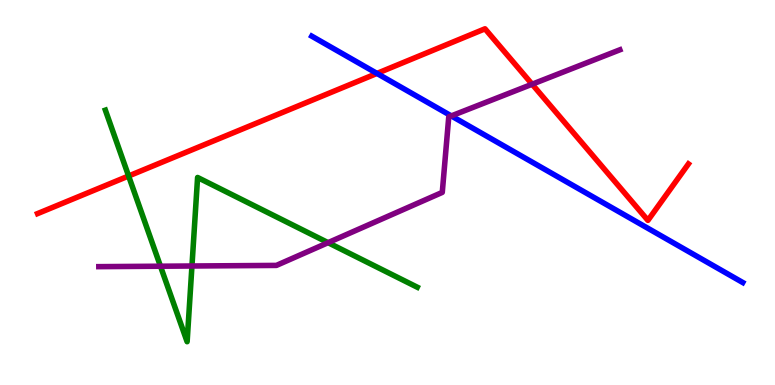[{'lines': ['blue', 'red'], 'intersections': [{'x': 4.86, 'y': 8.09}]}, {'lines': ['green', 'red'], 'intersections': [{'x': 1.66, 'y': 5.43}]}, {'lines': ['purple', 'red'], 'intersections': [{'x': 6.87, 'y': 7.81}]}, {'lines': ['blue', 'green'], 'intersections': []}, {'lines': ['blue', 'purple'], 'intersections': [{'x': 5.82, 'y': 6.99}]}, {'lines': ['green', 'purple'], 'intersections': [{'x': 2.07, 'y': 3.09}, {'x': 2.48, 'y': 3.09}, {'x': 4.23, 'y': 3.7}]}]